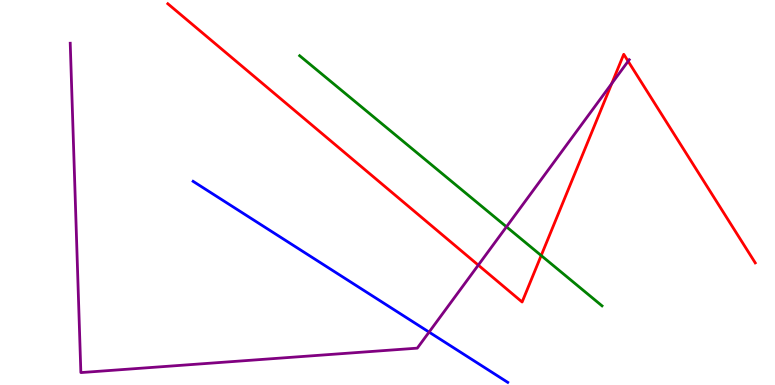[{'lines': ['blue', 'red'], 'intersections': []}, {'lines': ['green', 'red'], 'intersections': [{'x': 6.98, 'y': 3.36}]}, {'lines': ['purple', 'red'], 'intersections': [{'x': 6.17, 'y': 3.11}, {'x': 7.89, 'y': 7.83}, {'x': 8.1, 'y': 8.41}]}, {'lines': ['blue', 'green'], 'intersections': []}, {'lines': ['blue', 'purple'], 'intersections': [{'x': 5.54, 'y': 1.37}]}, {'lines': ['green', 'purple'], 'intersections': [{'x': 6.54, 'y': 4.11}]}]